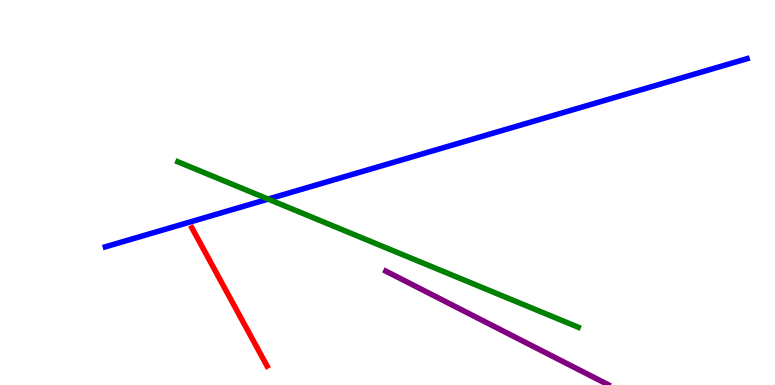[{'lines': ['blue', 'red'], 'intersections': []}, {'lines': ['green', 'red'], 'intersections': []}, {'lines': ['purple', 'red'], 'intersections': []}, {'lines': ['blue', 'green'], 'intersections': [{'x': 3.46, 'y': 4.83}]}, {'lines': ['blue', 'purple'], 'intersections': []}, {'lines': ['green', 'purple'], 'intersections': []}]